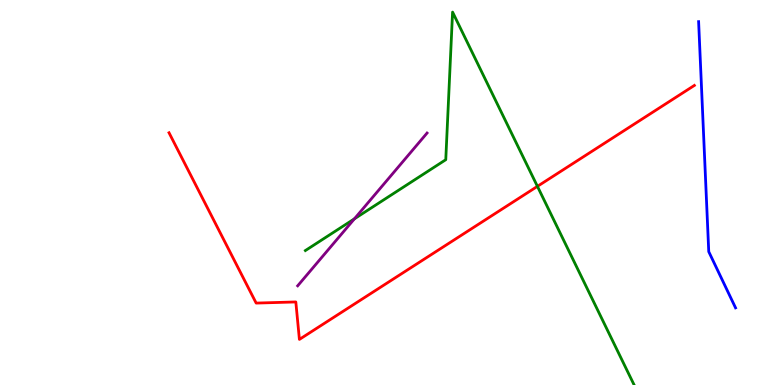[{'lines': ['blue', 'red'], 'intersections': []}, {'lines': ['green', 'red'], 'intersections': [{'x': 6.93, 'y': 5.16}]}, {'lines': ['purple', 'red'], 'intersections': []}, {'lines': ['blue', 'green'], 'intersections': []}, {'lines': ['blue', 'purple'], 'intersections': []}, {'lines': ['green', 'purple'], 'intersections': [{'x': 4.57, 'y': 4.32}]}]